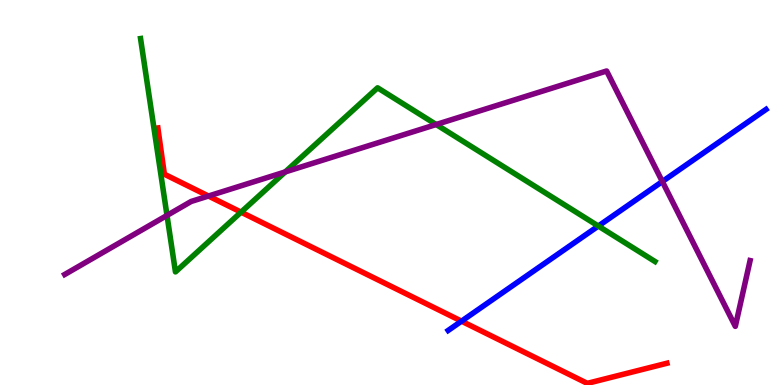[{'lines': ['blue', 'red'], 'intersections': [{'x': 5.96, 'y': 1.66}]}, {'lines': ['green', 'red'], 'intersections': [{'x': 3.11, 'y': 4.49}]}, {'lines': ['purple', 'red'], 'intersections': [{'x': 2.69, 'y': 4.91}]}, {'lines': ['blue', 'green'], 'intersections': [{'x': 7.72, 'y': 4.13}]}, {'lines': ['blue', 'purple'], 'intersections': [{'x': 8.55, 'y': 5.29}]}, {'lines': ['green', 'purple'], 'intersections': [{'x': 2.15, 'y': 4.4}, {'x': 3.68, 'y': 5.53}, {'x': 5.63, 'y': 6.77}]}]